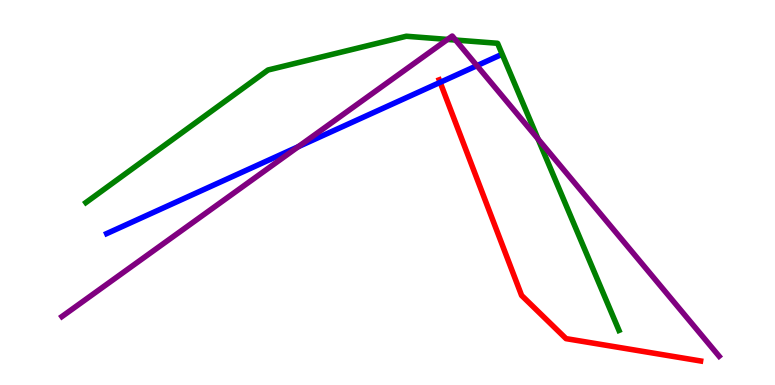[{'lines': ['blue', 'red'], 'intersections': [{'x': 5.68, 'y': 7.86}]}, {'lines': ['green', 'red'], 'intersections': []}, {'lines': ['purple', 'red'], 'intersections': []}, {'lines': ['blue', 'green'], 'intersections': []}, {'lines': ['blue', 'purple'], 'intersections': [{'x': 3.85, 'y': 6.19}, {'x': 6.15, 'y': 8.29}]}, {'lines': ['green', 'purple'], 'intersections': [{'x': 5.77, 'y': 8.98}, {'x': 5.88, 'y': 8.96}, {'x': 6.94, 'y': 6.39}]}]